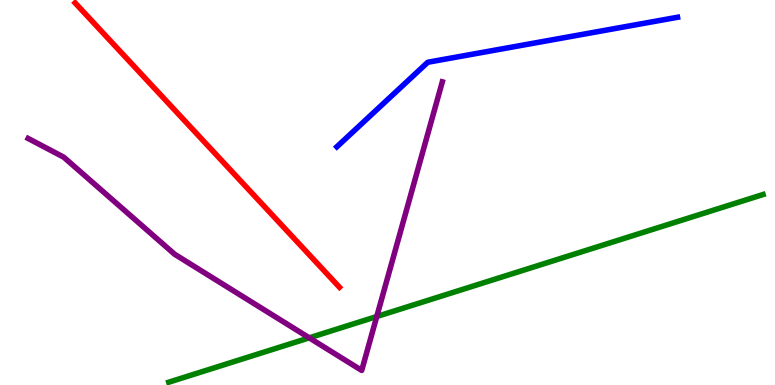[{'lines': ['blue', 'red'], 'intersections': []}, {'lines': ['green', 'red'], 'intersections': []}, {'lines': ['purple', 'red'], 'intersections': []}, {'lines': ['blue', 'green'], 'intersections': []}, {'lines': ['blue', 'purple'], 'intersections': []}, {'lines': ['green', 'purple'], 'intersections': [{'x': 3.99, 'y': 1.22}, {'x': 4.86, 'y': 1.78}]}]